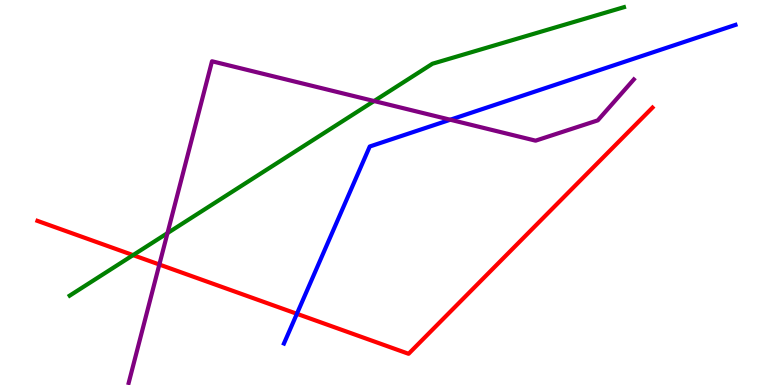[{'lines': ['blue', 'red'], 'intersections': [{'x': 3.83, 'y': 1.85}]}, {'lines': ['green', 'red'], 'intersections': [{'x': 1.72, 'y': 3.37}]}, {'lines': ['purple', 'red'], 'intersections': [{'x': 2.06, 'y': 3.13}]}, {'lines': ['blue', 'green'], 'intersections': []}, {'lines': ['blue', 'purple'], 'intersections': [{'x': 5.81, 'y': 6.89}]}, {'lines': ['green', 'purple'], 'intersections': [{'x': 2.16, 'y': 3.95}, {'x': 4.83, 'y': 7.38}]}]